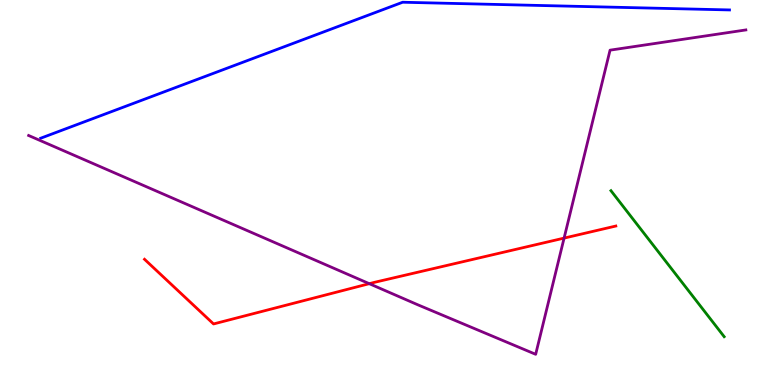[{'lines': ['blue', 'red'], 'intersections': []}, {'lines': ['green', 'red'], 'intersections': []}, {'lines': ['purple', 'red'], 'intersections': [{'x': 4.76, 'y': 2.63}, {'x': 7.28, 'y': 3.82}]}, {'lines': ['blue', 'green'], 'intersections': []}, {'lines': ['blue', 'purple'], 'intersections': []}, {'lines': ['green', 'purple'], 'intersections': []}]